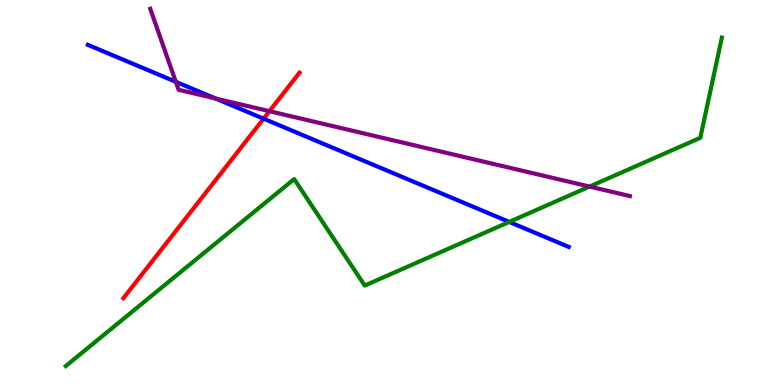[{'lines': ['blue', 'red'], 'intersections': [{'x': 3.4, 'y': 6.92}]}, {'lines': ['green', 'red'], 'intersections': []}, {'lines': ['purple', 'red'], 'intersections': [{'x': 3.48, 'y': 7.11}]}, {'lines': ['blue', 'green'], 'intersections': [{'x': 6.57, 'y': 4.24}]}, {'lines': ['blue', 'purple'], 'intersections': [{'x': 2.27, 'y': 7.88}, {'x': 2.78, 'y': 7.44}]}, {'lines': ['green', 'purple'], 'intersections': [{'x': 7.61, 'y': 5.15}]}]